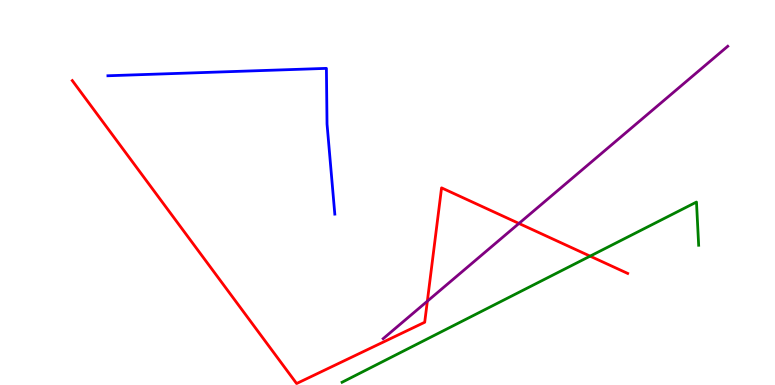[{'lines': ['blue', 'red'], 'intersections': []}, {'lines': ['green', 'red'], 'intersections': [{'x': 7.61, 'y': 3.35}]}, {'lines': ['purple', 'red'], 'intersections': [{'x': 5.51, 'y': 2.18}, {'x': 6.7, 'y': 4.2}]}, {'lines': ['blue', 'green'], 'intersections': []}, {'lines': ['blue', 'purple'], 'intersections': []}, {'lines': ['green', 'purple'], 'intersections': []}]